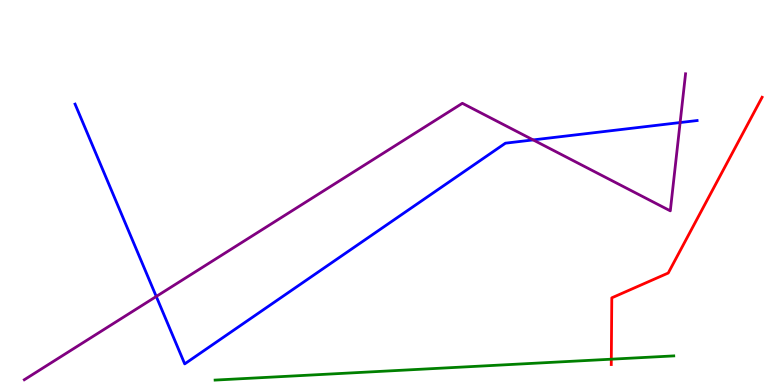[{'lines': ['blue', 'red'], 'intersections': []}, {'lines': ['green', 'red'], 'intersections': [{'x': 7.89, 'y': 0.67}]}, {'lines': ['purple', 'red'], 'intersections': []}, {'lines': ['blue', 'green'], 'intersections': []}, {'lines': ['blue', 'purple'], 'intersections': [{'x': 2.02, 'y': 2.3}, {'x': 6.88, 'y': 6.37}, {'x': 8.78, 'y': 6.82}]}, {'lines': ['green', 'purple'], 'intersections': []}]